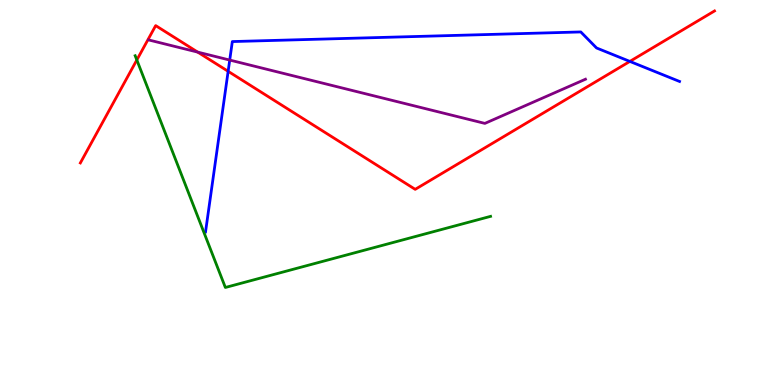[{'lines': ['blue', 'red'], 'intersections': [{'x': 2.94, 'y': 8.15}, {'x': 8.13, 'y': 8.4}]}, {'lines': ['green', 'red'], 'intersections': [{'x': 1.77, 'y': 8.44}]}, {'lines': ['purple', 'red'], 'intersections': [{'x': 2.55, 'y': 8.65}]}, {'lines': ['blue', 'green'], 'intersections': []}, {'lines': ['blue', 'purple'], 'intersections': [{'x': 2.96, 'y': 8.44}]}, {'lines': ['green', 'purple'], 'intersections': []}]